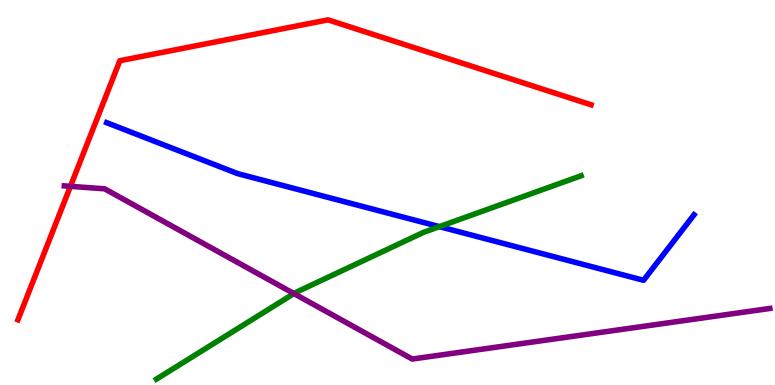[{'lines': ['blue', 'red'], 'intersections': []}, {'lines': ['green', 'red'], 'intersections': []}, {'lines': ['purple', 'red'], 'intersections': [{'x': 0.909, 'y': 5.16}]}, {'lines': ['blue', 'green'], 'intersections': [{'x': 5.67, 'y': 4.11}]}, {'lines': ['blue', 'purple'], 'intersections': []}, {'lines': ['green', 'purple'], 'intersections': [{'x': 3.79, 'y': 2.37}]}]